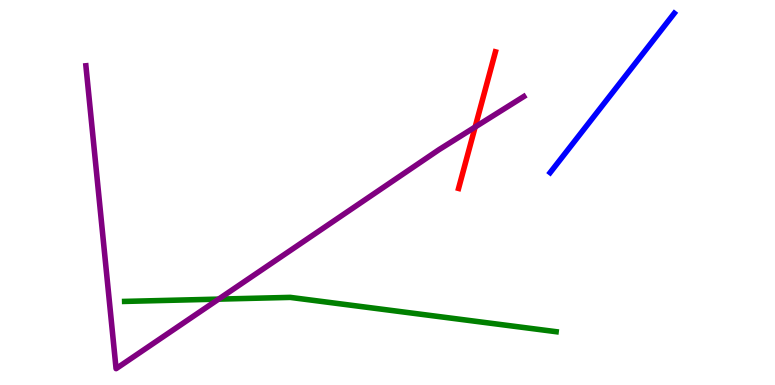[{'lines': ['blue', 'red'], 'intersections': []}, {'lines': ['green', 'red'], 'intersections': []}, {'lines': ['purple', 'red'], 'intersections': [{'x': 6.13, 'y': 6.7}]}, {'lines': ['blue', 'green'], 'intersections': []}, {'lines': ['blue', 'purple'], 'intersections': []}, {'lines': ['green', 'purple'], 'intersections': [{'x': 2.82, 'y': 2.23}]}]